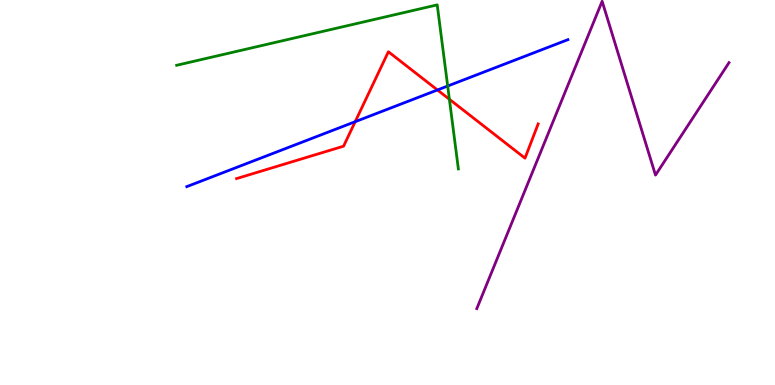[{'lines': ['blue', 'red'], 'intersections': [{'x': 4.58, 'y': 6.84}, {'x': 5.64, 'y': 7.66}]}, {'lines': ['green', 'red'], 'intersections': [{'x': 5.8, 'y': 7.42}]}, {'lines': ['purple', 'red'], 'intersections': []}, {'lines': ['blue', 'green'], 'intersections': [{'x': 5.78, 'y': 7.77}]}, {'lines': ['blue', 'purple'], 'intersections': []}, {'lines': ['green', 'purple'], 'intersections': []}]